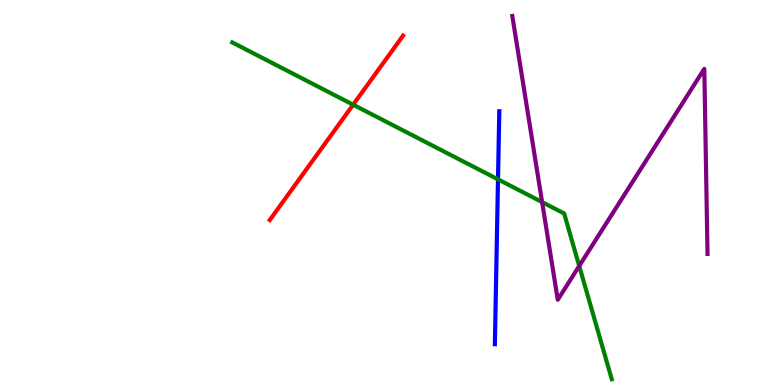[{'lines': ['blue', 'red'], 'intersections': []}, {'lines': ['green', 'red'], 'intersections': [{'x': 4.56, 'y': 7.28}]}, {'lines': ['purple', 'red'], 'intersections': []}, {'lines': ['blue', 'green'], 'intersections': [{'x': 6.43, 'y': 5.34}]}, {'lines': ['blue', 'purple'], 'intersections': []}, {'lines': ['green', 'purple'], 'intersections': [{'x': 7.0, 'y': 4.75}, {'x': 7.47, 'y': 3.09}]}]